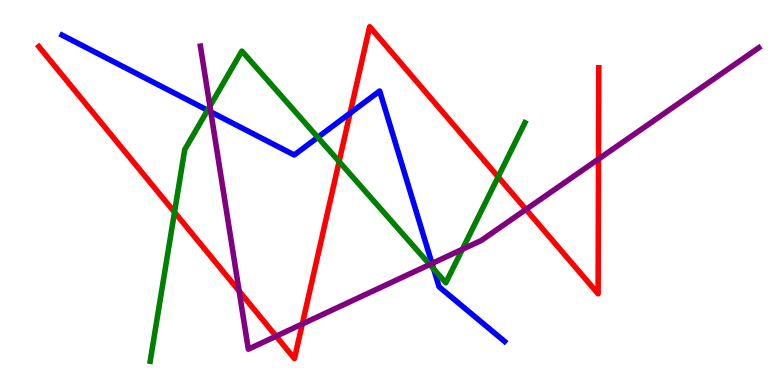[{'lines': ['blue', 'red'], 'intersections': [{'x': 4.52, 'y': 7.06}]}, {'lines': ['green', 'red'], 'intersections': [{'x': 2.25, 'y': 4.49}, {'x': 4.38, 'y': 5.8}, {'x': 6.43, 'y': 5.4}]}, {'lines': ['purple', 'red'], 'intersections': [{'x': 3.09, 'y': 2.44}, {'x': 3.56, 'y': 1.27}, {'x': 3.9, 'y': 1.58}, {'x': 6.79, 'y': 4.56}, {'x': 7.72, 'y': 5.87}]}, {'lines': ['blue', 'green'], 'intersections': [{'x': 2.68, 'y': 7.14}, {'x': 4.1, 'y': 6.43}, {'x': 5.6, 'y': 3.01}]}, {'lines': ['blue', 'purple'], 'intersections': [{'x': 2.72, 'y': 7.09}, {'x': 5.57, 'y': 3.16}]}, {'lines': ['green', 'purple'], 'intersections': [{'x': 2.71, 'y': 7.24}, {'x': 5.54, 'y': 3.13}, {'x': 5.97, 'y': 3.52}]}]